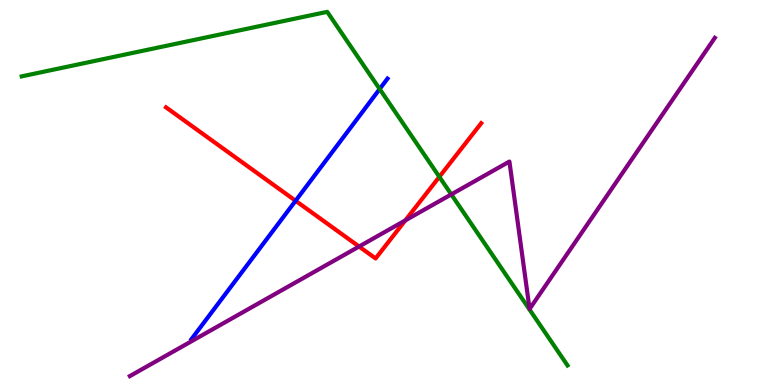[{'lines': ['blue', 'red'], 'intersections': [{'x': 3.81, 'y': 4.79}]}, {'lines': ['green', 'red'], 'intersections': [{'x': 5.67, 'y': 5.41}]}, {'lines': ['purple', 'red'], 'intersections': [{'x': 4.63, 'y': 3.6}, {'x': 5.23, 'y': 4.28}]}, {'lines': ['blue', 'green'], 'intersections': [{'x': 4.9, 'y': 7.69}]}, {'lines': ['blue', 'purple'], 'intersections': []}, {'lines': ['green', 'purple'], 'intersections': [{'x': 5.82, 'y': 4.95}]}]